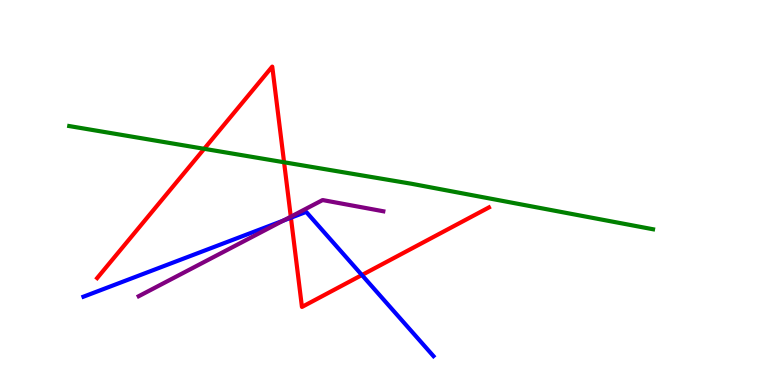[{'lines': ['blue', 'red'], 'intersections': [{'x': 3.75, 'y': 4.35}, {'x': 4.67, 'y': 2.86}]}, {'lines': ['green', 'red'], 'intersections': [{'x': 2.63, 'y': 6.13}, {'x': 3.67, 'y': 5.79}]}, {'lines': ['purple', 'red'], 'intersections': [{'x': 3.75, 'y': 4.37}]}, {'lines': ['blue', 'green'], 'intersections': []}, {'lines': ['blue', 'purple'], 'intersections': [{'x': 3.66, 'y': 4.27}]}, {'lines': ['green', 'purple'], 'intersections': []}]